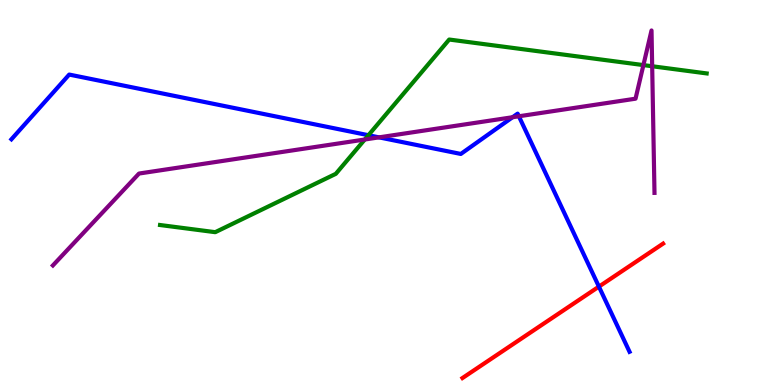[{'lines': ['blue', 'red'], 'intersections': [{'x': 7.73, 'y': 2.56}]}, {'lines': ['green', 'red'], 'intersections': []}, {'lines': ['purple', 'red'], 'intersections': []}, {'lines': ['blue', 'green'], 'intersections': [{'x': 4.75, 'y': 6.49}]}, {'lines': ['blue', 'purple'], 'intersections': [{'x': 4.89, 'y': 6.43}, {'x': 6.61, 'y': 6.96}, {'x': 6.7, 'y': 6.98}]}, {'lines': ['green', 'purple'], 'intersections': [{'x': 4.71, 'y': 6.38}, {'x': 8.3, 'y': 8.31}, {'x': 8.42, 'y': 8.28}]}]